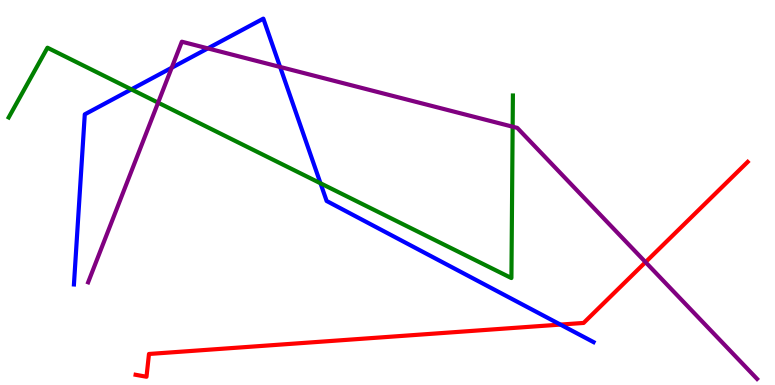[{'lines': ['blue', 'red'], 'intersections': [{'x': 7.23, 'y': 1.57}]}, {'lines': ['green', 'red'], 'intersections': []}, {'lines': ['purple', 'red'], 'intersections': [{'x': 8.33, 'y': 3.19}]}, {'lines': ['blue', 'green'], 'intersections': [{'x': 1.69, 'y': 7.68}, {'x': 4.14, 'y': 5.24}]}, {'lines': ['blue', 'purple'], 'intersections': [{'x': 2.22, 'y': 8.24}, {'x': 2.68, 'y': 8.74}, {'x': 3.61, 'y': 8.26}]}, {'lines': ['green', 'purple'], 'intersections': [{'x': 2.04, 'y': 7.33}, {'x': 6.61, 'y': 6.71}]}]